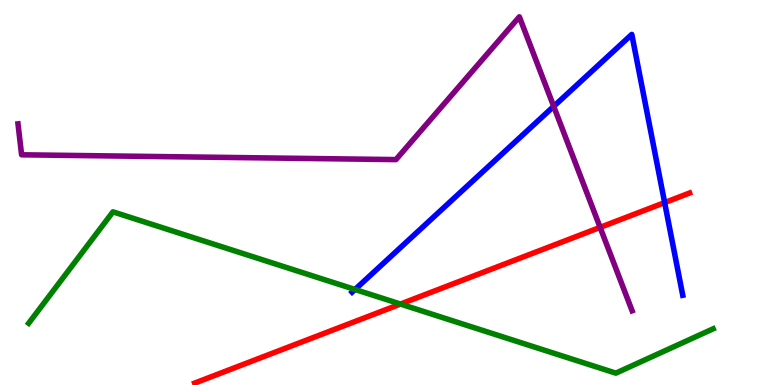[{'lines': ['blue', 'red'], 'intersections': [{'x': 8.58, 'y': 4.74}]}, {'lines': ['green', 'red'], 'intersections': [{'x': 5.17, 'y': 2.1}]}, {'lines': ['purple', 'red'], 'intersections': [{'x': 7.74, 'y': 4.09}]}, {'lines': ['blue', 'green'], 'intersections': [{'x': 4.58, 'y': 2.48}]}, {'lines': ['blue', 'purple'], 'intersections': [{'x': 7.14, 'y': 7.24}]}, {'lines': ['green', 'purple'], 'intersections': []}]